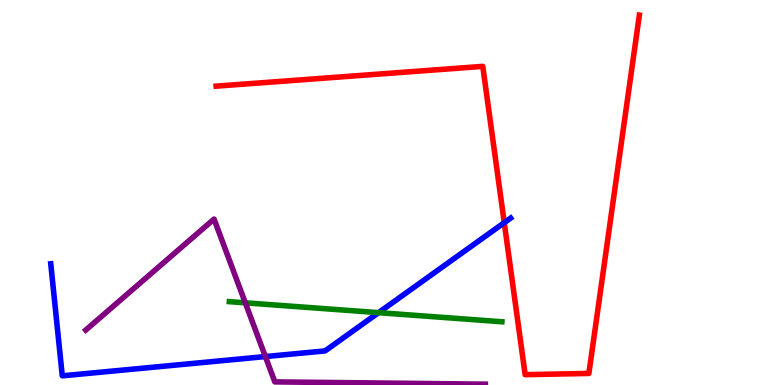[{'lines': ['blue', 'red'], 'intersections': [{'x': 6.51, 'y': 4.22}]}, {'lines': ['green', 'red'], 'intersections': []}, {'lines': ['purple', 'red'], 'intersections': []}, {'lines': ['blue', 'green'], 'intersections': [{'x': 4.88, 'y': 1.88}]}, {'lines': ['blue', 'purple'], 'intersections': [{'x': 3.42, 'y': 0.738}]}, {'lines': ['green', 'purple'], 'intersections': [{'x': 3.17, 'y': 2.13}]}]